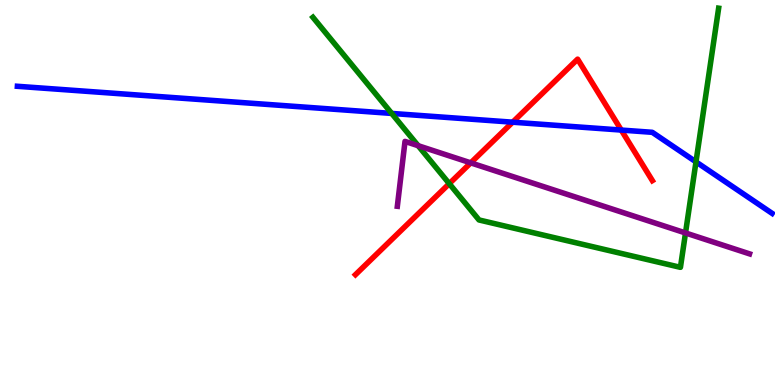[{'lines': ['blue', 'red'], 'intersections': [{'x': 6.61, 'y': 6.83}, {'x': 8.02, 'y': 6.62}]}, {'lines': ['green', 'red'], 'intersections': [{'x': 5.8, 'y': 5.23}]}, {'lines': ['purple', 'red'], 'intersections': [{'x': 6.07, 'y': 5.77}]}, {'lines': ['blue', 'green'], 'intersections': [{'x': 5.05, 'y': 7.05}, {'x': 8.98, 'y': 5.8}]}, {'lines': ['blue', 'purple'], 'intersections': []}, {'lines': ['green', 'purple'], 'intersections': [{'x': 5.4, 'y': 6.22}, {'x': 8.85, 'y': 3.95}]}]